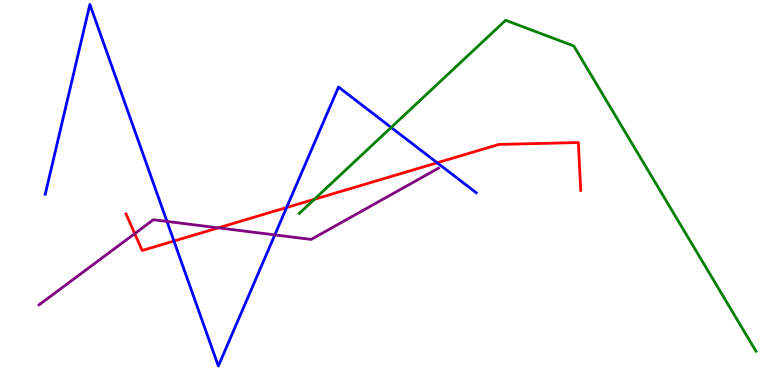[{'lines': ['blue', 'red'], 'intersections': [{'x': 2.24, 'y': 3.74}, {'x': 3.7, 'y': 4.61}, {'x': 5.64, 'y': 5.77}]}, {'lines': ['green', 'red'], 'intersections': [{'x': 4.06, 'y': 4.82}]}, {'lines': ['purple', 'red'], 'intersections': [{'x': 1.74, 'y': 3.93}, {'x': 2.82, 'y': 4.08}]}, {'lines': ['blue', 'green'], 'intersections': [{'x': 5.05, 'y': 6.69}]}, {'lines': ['blue', 'purple'], 'intersections': [{'x': 2.15, 'y': 4.25}, {'x': 3.55, 'y': 3.9}]}, {'lines': ['green', 'purple'], 'intersections': []}]